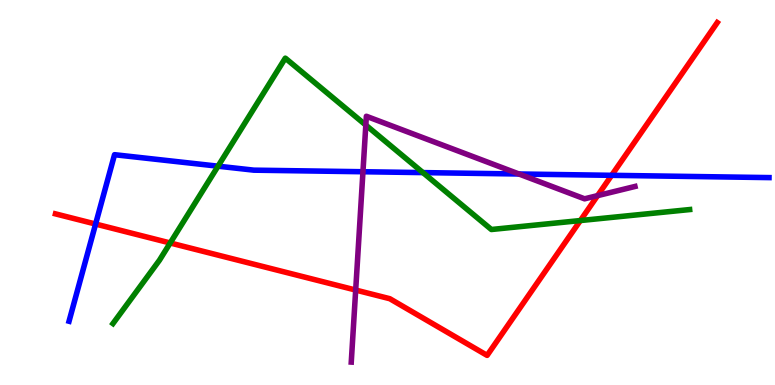[{'lines': ['blue', 'red'], 'intersections': [{'x': 1.23, 'y': 4.18}, {'x': 7.89, 'y': 5.45}]}, {'lines': ['green', 'red'], 'intersections': [{'x': 2.2, 'y': 3.69}, {'x': 7.49, 'y': 4.27}]}, {'lines': ['purple', 'red'], 'intersections': [{'x': 4.59, 'y': 2.47}, {'x': 7.71, 'y': 4.92}]}, {'lines': ['blue', 'green'], 'intersections': [{'x': 2.81, 'y': 5.68}, {'x': 5.46, 'y': 5.52}]}, {'lines': ['blue', 'purple'], 'intersections': [{'x': 4.68, 'y': 5.54}, {'x': 6.7, 'y': 5.48}]}, {'lines': ['green', 'purple'], 'intersections': [{'x': 4.72, 'y': 6.75}]}]